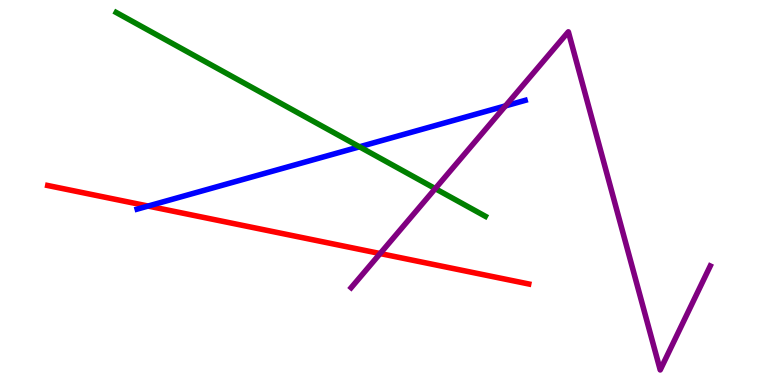[{'lines': ['blue', 'red'], 'intersections': [{'x': 1.91, 'y': 4.65}]}, {'lines': ['green', 'red'], 'intersections': []}, {'lines': ['purple', 'red'], 'intersections': [{'x': 4.9, 'y': 3.41}]}, {'lines': ['blue', 'green'], 'intersections': [{'x': 4.64, 'y': 6.19}]}, {'lines': ['blue', 'purple'], 'intersections': [{'x': 6.52, 'y': 7.25}]}, {'lines': ['green', 'purple'], 'intersections': [{'x': 5.62, 'y': 5.1}]}]